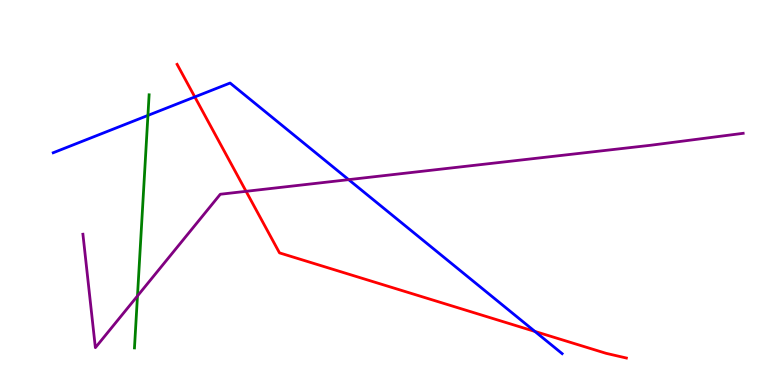[{'lines': ['blue', 'red'], 'intersections': [{'x': 2.51, 'y': 7.48}, {'x': 6.9, 'y': 1.39}]}, {'lines': ['green', 'red'], 'intersections': []}, {'lines': ['purple', 'red'], 'intersections': [{'x': 3.18, 'y': 5.03}]}, {'lines': ['blue', 'green'], 'intersections': [{'x': 1.91, 'y': 7.0}]}, {'lines': ['blue', 'purple'], 'intersections': [{'x': 4.5, 'y': 5.33}]}, {'lines': ['green', 'purple'], 'intersections': [{'x': 1.77, 'y': 2.31}]}]